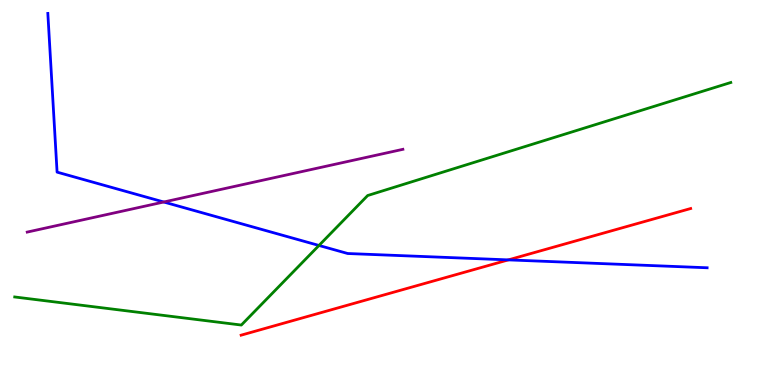[{'lines': ['blue', 'red'], 'intersections': [{'x': 6.56, 'y': 3.25}]}, {'lines': ['green', 'red'], 'intersections': []}, {'lines': ['purple', 'red'], 'intersections': []}, {'lines': ['blue', 'green'], 'intersections': [{'x': 4.12, 'y': 3.62}]}, {'lines': ['blue', 'purple'], 'intersections': [{'x': 2.11, 'y': 4.75}]}, {'lines': ['green', 'purple'], 'intersections': []}]